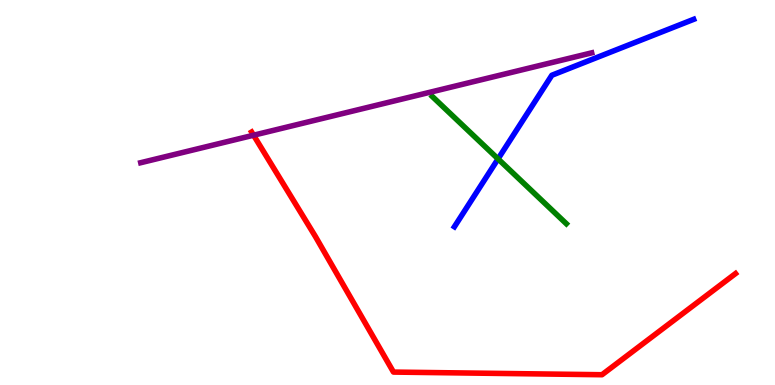[{'lines': ['blue', 'red'], 'intersections': []}, {'lines': ['green', 'red'], 'intersections': []}, {'lines': ['purple', 'red'], 'intersections': [{'x': 3.27, 'y': 6.49}]}, {'lines': ['blue', 'green'], 'intersections': [{'x': 6.43, 'y': 5.87}]}, {'lines': ['blue', 'purple'], 'intersections': []}, {'lines': ['green', 'purple'], 'intersections': []}]